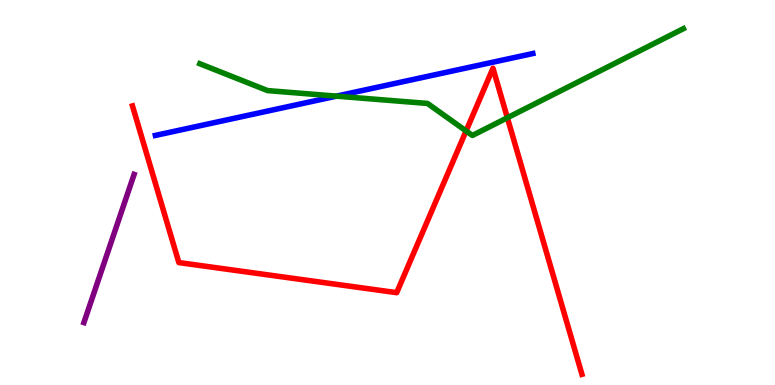[{'lines': ['blue', 'red'], 'intersections': []}, {'lines': ['green', 'red'], 'intersections': [{'x': 6.01, 'y': 6.6}, {'x': 6.55, 'y': 6.94}]}, {'lines': ['purple', 'red'], 'intersections': []}, {'lines': ['blue', 'green'], 'intersections': [{'x': 4.34, 'y': 7.5}]}, {'lines': ['blue', 'purple'], 'intersections': []}, {'lines': ['green', 'purple'], 'intersections': []}]